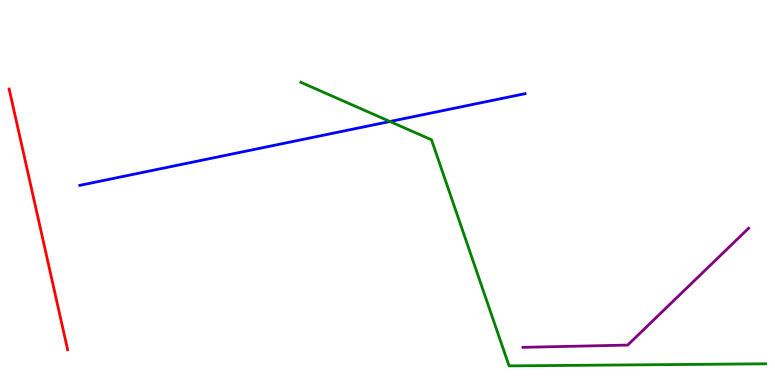[{'lines': ['blue', 'red'], 'intersections': []}, {'lines': ['green', 'red'], 'intersections': []}, {'lines': ['purple', 'red'], 'intersections': []}, {'lines': ['blue', 'green'], 'intersections': [{'x': 5.03, 'y': 6.84}]}, {'lines': ['blue', 'purple'], 'intersections': []}, {'lines': ['green', 'purple'], 'intersections': []}]